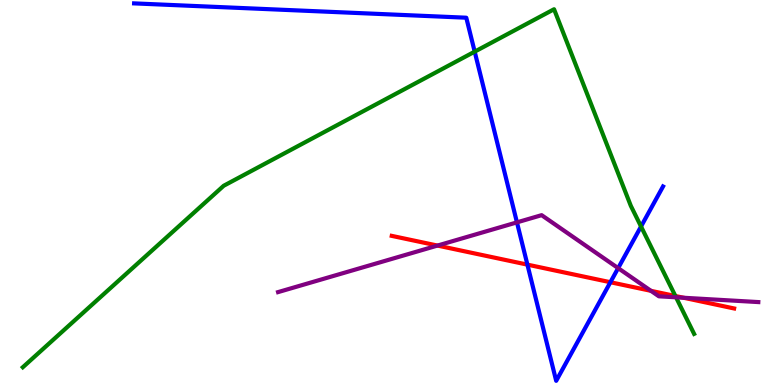[{'lines': ['blue', 'red'], 'intersections': [{'x': 6.81, 'y': 3.13}, {'x': 7.88, 'y': 2.67}]}, {'lines': ['green', 'red'], 'intersections': [{'x': 8.71, 'y': 2.31}]}, {'lines': ['purple', 'red'], 'intersections': [{'x': 5.64, 'y': 3.62}, {'x': 8.4, 'y': 2.45}, {'x': 8.82, 'y': 2.27}]}, {'lines': ['blue', 'green'], 'intersections': [{'x': 6.13, 'y': 8.66}, {'x': 8.27, 'y': 4.12}]}, {'lines': ['blue', 'purple'], 'intersections': [{'x': 6.67, 'y': 4.22}, {'x': 7.98, 'y': 3.04}]}, {'lines': ['green', 'purple'], 'intersections': [{'x': 8.72, 'y': 2.28}]}]